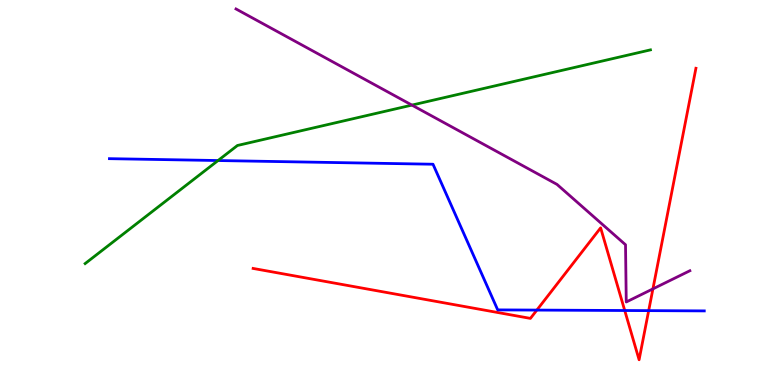[{'lines': ['blue', 'red'], 'intersections': [{'x': 6.93, 'y': 1.95}, {'x': 8.06, 'y': 1.93}, {'x': 8.37, 'y': 1.93}]}, {'lines': ['green', 'red'], 'intersections': []}, {'lines': ['purple', 'red'], 'intersections': [{'x': 8.42, 'y': 2.5}]}, {'lines': ['blue', 'green'], 'intersections': [{'x': 2.81, 'y': 5.83}]}, {'lines': ['blue', 'purple'], 'intersections': []}, {'lines': ['green', 'purple'], 'intersections': [{'x': 5.31, 'y': 7.27}]}]